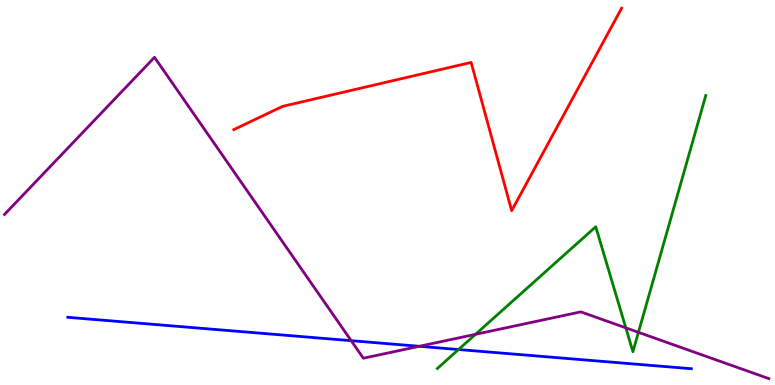[{'lines': ['blue', 'red'], 'intersections': []}, {'lines': ['green', 'red'], 'intersections': []}, {'lines': ['purple', 'red'], 'intersections': []}, {'lines': ['blue', 'green'], 'intersections': [{'x': 5.92, 'y': 0.921}]}, {'lines': ['blue', 'purple'], 'intersections': [{'x': 4.53, 'y': 1.15}, {'x': 5.41, 'y': 1.01}]}, {'lines': ['green', 'purple'], 'intersections': [{'x': 6.14, 'y': 1.32}, {'x': 8.07, 'y': 1.48}, {'x': 8.24, 'y': 1.37}]}]